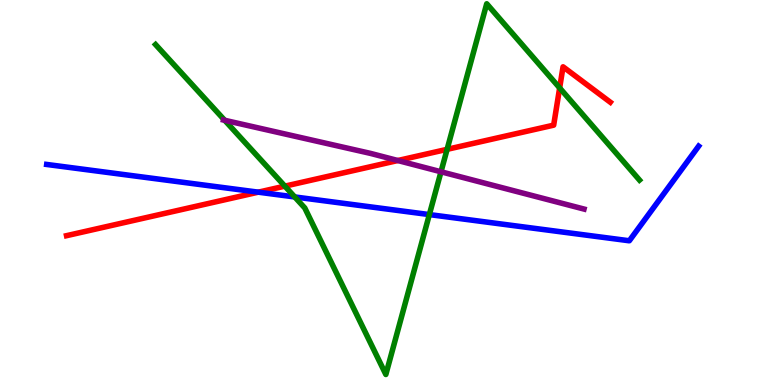[{'lines': ['blue', 'red'], 'intersections': [{'x': 3.33, 'y': 5.01}]}, {'lines': ['green', 'red'], 'intersections': [{'x': 3.68, 'y': 5.17}, {'x': 5.77, 'y': 6.12}, {'x': 7.22, 'y': 7.72}]}, {'lines': ['purple', 'red'], 'intersections': [{'x': 5.13, 'y': 5.83}]}, {'lines': ['blue', 'green'], 'intersections': [{'x': 3.8, 'y': 4.88}, {'x': 5.54, 'y': 4.43}]}, {'lines': ['blue', 'purple'], 'intersections': []}, {'lines': ['green', 'purple'], 'intersections': [{'x': 2.9, 'y': 6.88}, {'x': 5.69, 'y': 5.54}]}]